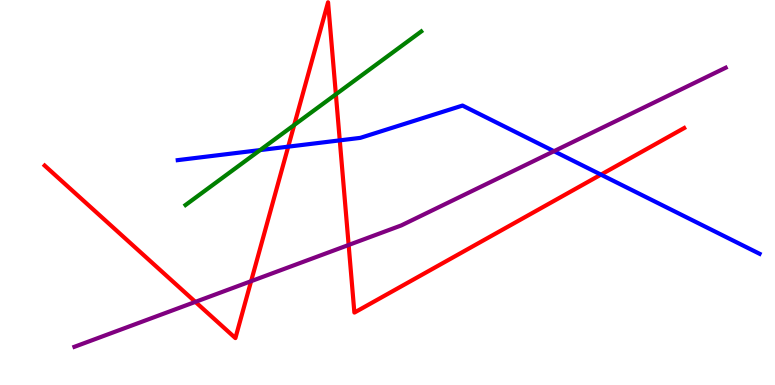[{'lines': ['blue', 'red'], 'intersections': [{'x': 3.72, 'y': 6.19}, {'x': 4.38, 'y': 6.35}, {'x': 7.75, 'y': 5.46}]}, {'lines': ['green', 'red'], 'intersections': [{'x': 3.8, 'y': 6.75}, {'x': 4.33, 'y': 7.55}]}, {'lines': ['purple', 'red'], 'intersections': [{'x': 2.52, 'y': 2.16}, {'x': 3.24, 'y': 2.7}, {'x': 4.5, 'y': 3.64}]}, {'lines': ['blue', 'green'], 'intersections': [{'x': 3.36, 'y': 6.1}]}, {'lines': ['blue', 'purple'], 'intersections': [{'x': 7.15, 'y': 6.07}]}, {'lines': ['green', 'purple'], 'intersections': []}]